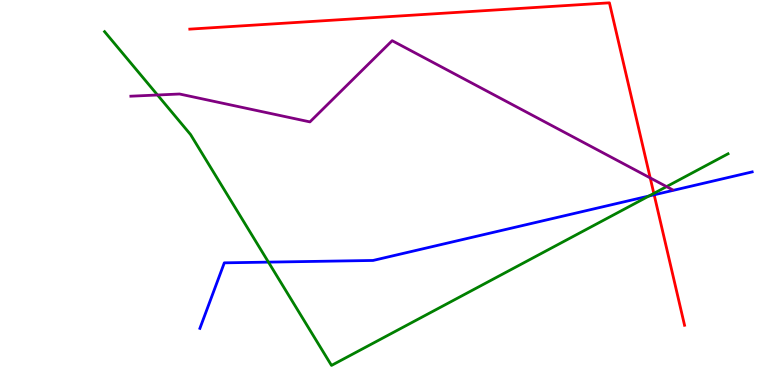[{'lines': ['blue', 'red'], 'intersections': [{'x': 8.44, 'y': 4.94}]}, {'lines': ['green', 'red'], 'intersections': [{'x': 8.44, 'y': 4.98}]}, {'lines': ['purple', 'red'], 'intersections': [{'x': 8.39, 'y': 5.38}]}, {'lines': ['blue', 'green'], 'intersections': [{'x': 3.46, 'y': 3.19}, {'x': 8.37, 'y': 4.91}]}, {'lines': ['blue', 'purple'], 'intersections': []}, {'lines': ['green', 'purple'], 'intersections': [{'x': 2.03, 'y': 7.53}, {'x': 8.6, 'y': 5.15}]}]